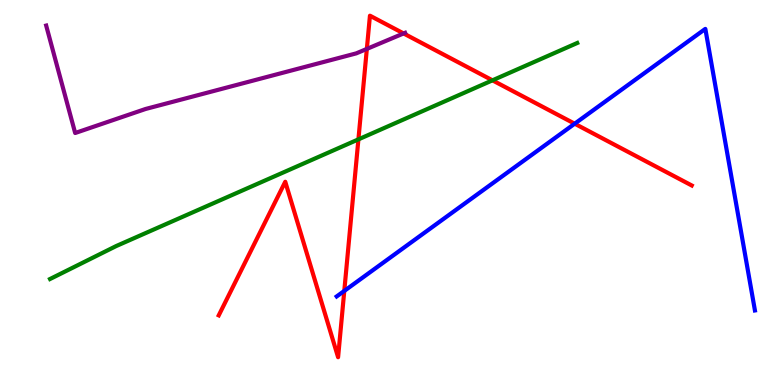[{'lines': ['blue', 'red'], 'intersections': [{'x': 4.44, 'y': 2.44}, {'x': 7.42, 'y': 6.79}]}, {'lines': ['green', 'red'], 'intersections': [{'x': 4.62, 'y': 6.38}, {'x': 6.35, 'y': 7.91}]}, {'lines': ['purple', 'red'], 'intersections': [{'x': 4.73, 'y': 8.73}, {'x': 5.21, 'y': 9.13}]}, {'lines': ['blue', 'green'], 'intersections': []}, {'lines': ['blue', 'purple'], 'intersections': []}, {'lines': ['green', 'purple'], 'intersections': []}]